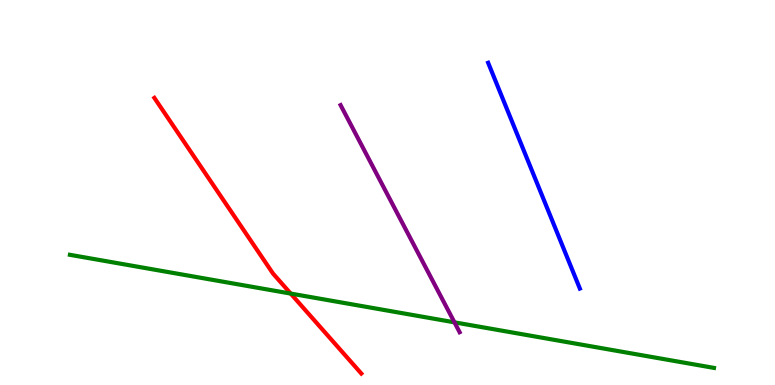[{'lines': ['blue', 'red'], 'intersections': []}, {'lines': ['green', 'red'], 'intersections': [{'x': 3.75, 'y': 2.37}]}, {'lines': ['purple', 'red'], 'intersections': []}, {'lines': ['blue', 'green'], 'intersections': []}, {'lines': ['blue', 'purple'], 'intersections': []}, {'lines': ['green', 'purple'], 'intersections': [{'x': 5.86, 'y': 1.63}]}]